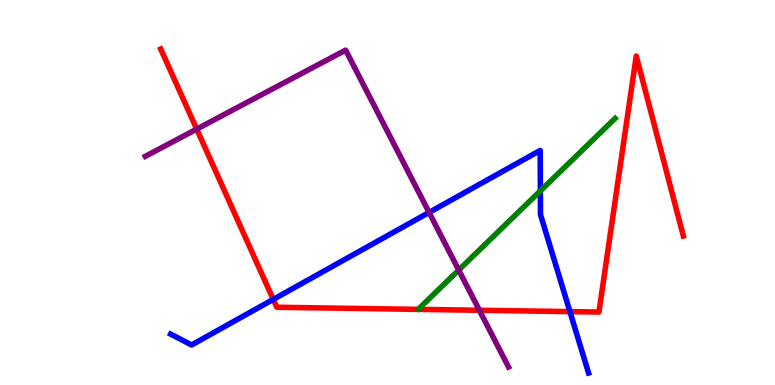[{'lines': ['blue', 'red'], 'intersections': [{'x': 3.53, 'y': 2.22}, {'x': 7.35, 'y': 1.91}]}, {'lines': ['green', 'red'], 'intersections': []}, {'lines': ['purple', 'red'], 'intersections': [{'x': 2.54, 'y': 6.65}, {'x': 6.19, 'y': 1.94}]}, {'lines': ['blue', 'green'], 'intersections': [{'x': 6.97, 'y': 5.04}]}, {'lines': ['blue', 'purple'], 'intersections': [{'x': 5.54, 'y': 4.48}]}, {'lines': ['green', 'purple'], 'intersections': [{'x': 5.92, 'y': 2.99}]}]